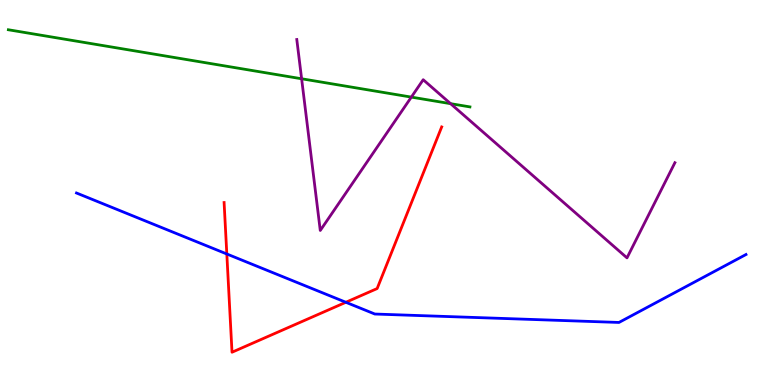[{'lines': ['blue', 'red'], 'intersections': [{'x': 2.93, 'y': 3.4}, {'x': 4.46, 'y': 2.15}]}, {'lines': ['green', 'red'], 'intersections': []}, {'lines': ['purple', 'red'], 'intersections': []}, {'lines': ['blue', 'green'], 'intersections': []}, {'lines': ['blue', 'purple'], 'intersections': []}, {'lines': ['green', 'purple'], 'intersections': [{'x': 3.89, 'y': 7.95}, {'x': 5.31, 'y': 7.48}, {'x': 5.81, 'y': 7.31}]}]